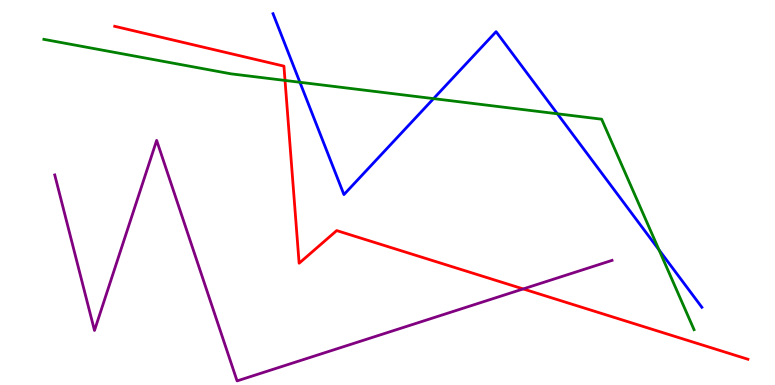[{'lines': ['blue', 'red'], 'intersections': []}, {'lines': ['green', 'red'], 'intersections': [{'x': 3.68, 'y': 7.91}]}, {'lines': ['purple', 'red'], 'intersections': [{'x': 6.75, 'y': 2.5}]}, {'lines': ['blue', 'green'], 'intersections': [{'x': 3.87, 'y': 7.86}, {'x': 5.59, 'y': 7.44}, {'x': 7.19, 'y': 7.04}, {'x': 8.5, 'y': 3.51}]}, {'lines': ['blue', 'purple'], 'intersections': []}, {'lines': ['green', 'purple'], 'intersections': []}]